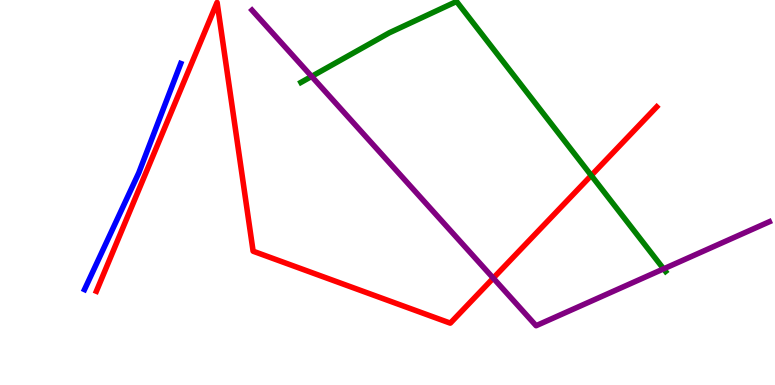[{'lines': ['blue', 'red'], 'intersections': []}, {'lines': ['green', 'red'], 'intersections': [{'x': 7.63, 'y': 5.44}]}, {'lines': ['purple', 'red'], 'intersections': [{'x': 6.36, 'y': 2.78}]}, {'lines': ['blue', 'green'], 'intersections': []}, {'lines': ['blue', 'purple'], 'intersections': []}, {'lines': ['green', 'purple'], 'intersections': [{'x': 4.02, 'y': 8.02}, {'x': 8.56, 'y': 3.02}]}]